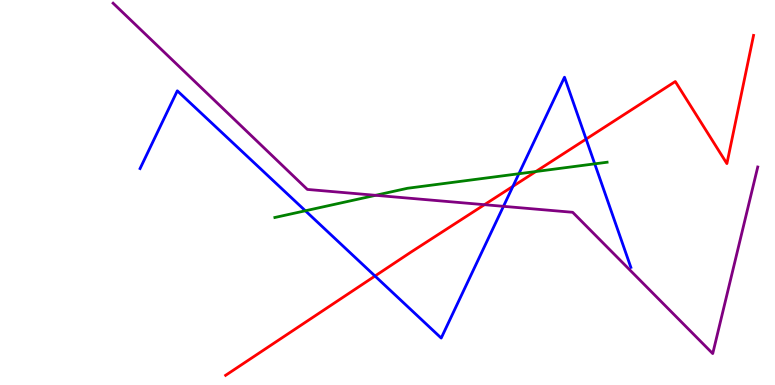[{'lines': ['blue', 'red'], 'intersections': [{'x': 4.84, 'y': 2.83}, {'x': 6.62, 'y': 5.16}, {'x': 7.56, 'y': 6.39}]}, {'lines': ['green', 'red'], 'intersections': [{'x': 6.91, 'y': 5.54}]}, {'lines': ['purple', 'red'], 'intersections': [{'x': 6.25, 'y': 4.68}]}, {'lines': ['blue', 'green'], 'intersections': [{'x': 3.94, 'y': 4.53}, {'x': 6.7, 'y': 5.49}, {'x': 7.67, 'y': 5.74}]}, {'lines': ['blue', 'purple'], 'intersections': [{'x': 6.5, 'y': 4.64}]}, {'lines': ['green', 'purple'], 'intersections': [{'x': 4.85, 'y': 4.93}]}]